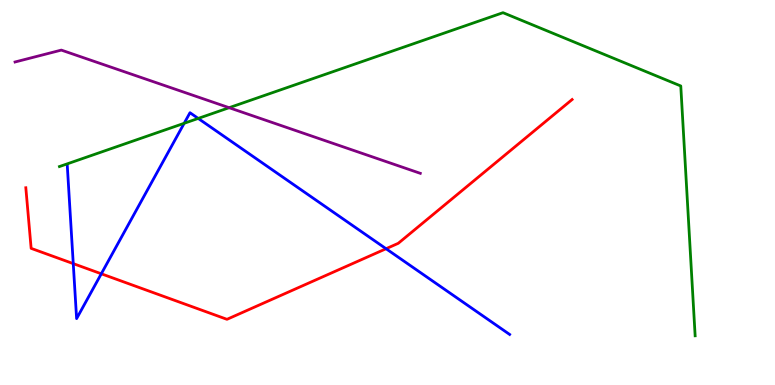[{'lines': ['blue', 'red'], 'intersections': [{'x': 0.945, 'y': 3.15}, {'x': 1.31, 'y': 2.89}, {'x': 4.98, 'y': 3.54}]}, {'lines': ['green', 'red'], 'intersections': []}, {'lines': ['purple', 'red'], 'intersections': []}, {'lines': ['blue', 'green'], 'intersections': [{'x': 2.38, 'y': 6.8}, {'x': 2.56, 'y': 6.92}]}, {'lines': ['blue', 'purple'], 'intersections': []}, {'lines': ['green', 'purple'], 'intersections': [{'x': 2.96, 'y': 7.2}]}]